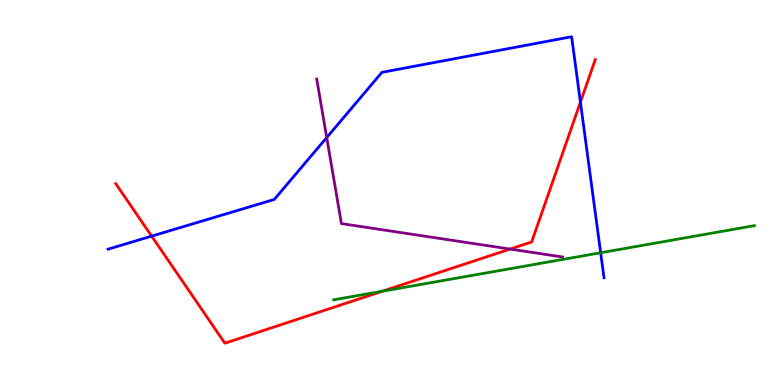[{'lines': ['blue', 'red'], 'intersections': [{'x': 1.96, 'y': 3.87}, {'x': 7.49, 'y': 7.35}]}, {'lines': ['green', 'red'], 'intersections': [{'x': 4.93, 'y': 2.44}]}, {'lines': ['purple', 'red'], 'intersections': [{'x': 6.58, 'y': 3.53}]}, {'lines': ['blue', 'green'], 'intersections': [{'x': 7.75, 'y': 3.43}]}, {'lines': ['blue', 'purple'], 'intersections': [{'x': 4.22, 'y': 6.43}]}, {'lines': ['green', 'purple'], 'intersections': []}]